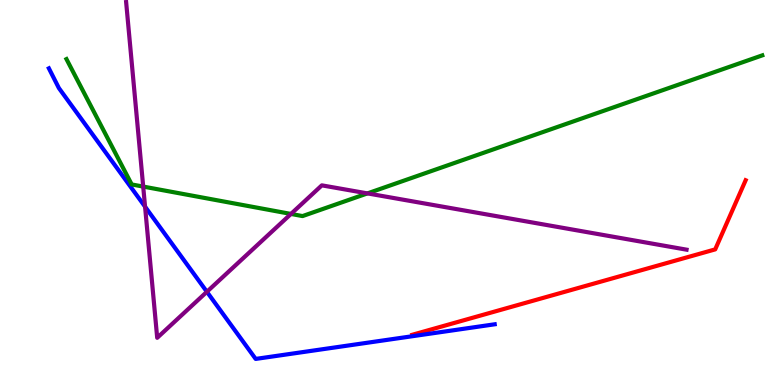[{'lines': ['blue', 'red'], 'intersections': []}, {'lines': ['green', 'red'], 'intersections': []}, {'lines': ['purple', 'red'], 'intersections': []}, {'lines': ['blue', 'green'], 'intersections': []}, {'lines': ['blue', 'purple'], 'intersections': [{'x': 1.87, 'y': 4.63}, {'x': 2.67, 'y': 2.42}]}, {'lines': ['green', 'purple'], 'intersections': [{'x': 1.85, 'y': 5.15}, {'x': 3.75, 'y': 4.44}, {'x': 4.74, 'y': 4.98}]}]